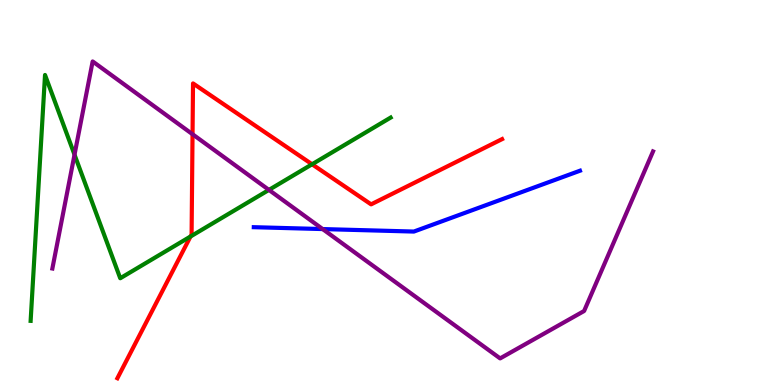[{'lines': ['blue', 'red'], 'intersections': []}, {'lines': ['green', 'red'], 'intersections': [{'x': 2.46, 'y': 3.86}, {'x': 4.03, 'y': 5.73}]}, {'lines': ['purple', 'red'], 'intersections': [{'x': 2.48, 'y': 6.51}]}, {'lines': ['blue', 'green'], 'intersections': []}, {'lines': ['blue', 'purple'], 'intersections': [{'x': 4.16, 'y': 4.05}]}, {'lines': ['green', 'purple'], 'intersections': [{'x': 0.961, 'y': 5.98}, {'x': 3.47, 'y': 5.07}]}]